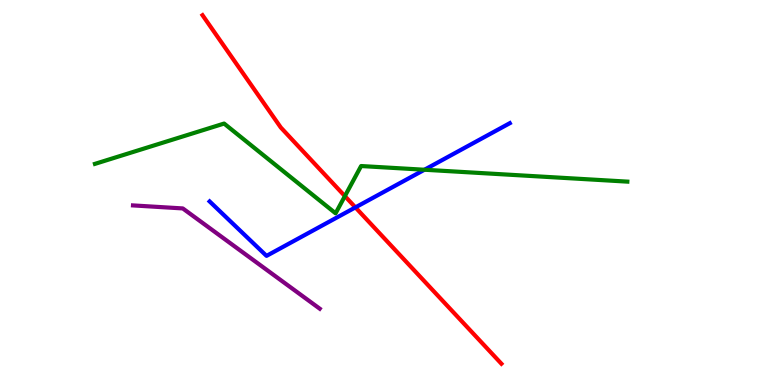[{'lines': ['blue', 'red'], 'intersections': [{'x': 4.59, 'y': 4.61}]}, {'lines': ['green', 'red'], 'intersections': [{'x': 4.45, 'y': 4.91}]}, {'lines': ['purple', 'red'], 'intersections': []}, {'lines': ['blue', 'green'], 'intersections': [{'x': 5.48, 'y': 5.59}]}, {'lines': ['blue', 'purple'], 'intersections': []}, {'lines': ['green', 'purple'], 'intersections': []}]